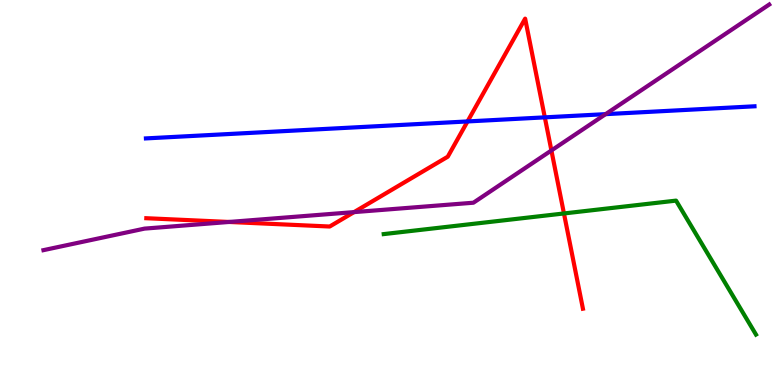[{'lines': ['blue', 'red'], 'intersections': [{'x': 6.03, 'y': 6.85}, {'x': 7.03, 'y': 6.95}]}, {'lines': ['green', 'red'], 'intersections': [{'x': 7.28, 'y': 4.46}]}, {'lines': ['purple', 'red'], 'intersections': [{'x': 2.96, 'y': 4.23}, {'x': 4.57, 'y': 4.49}, {'x': 7.11, 'y': 6.09}]}, {'lines': ['blue', 'green'], 'intersections': []}, {'lines': ['blue', 'purple'], 'intersections': [{'x': 7.81, 'y': 7.04}]}, {'lines': ['green', 'purple'], 'intersections': []}]